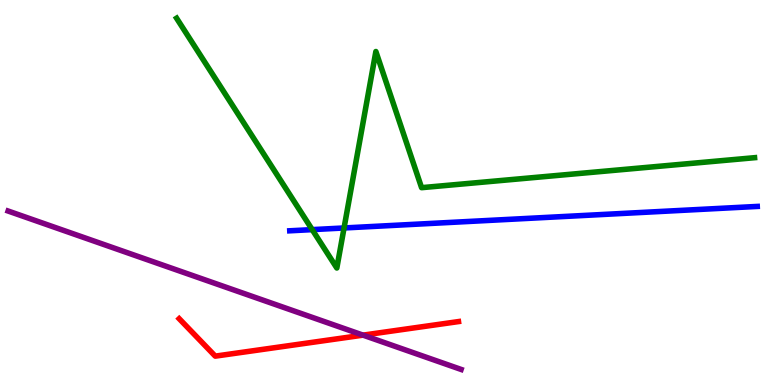[{'lines': ['blue', 'red'], 'intersections': []}, {'lines': ['green', 'red'], 'intersections': []}, {'lines': ['purple', 'red'], 'intersections': [{'x': 4.68, 'y': 1.3}]}, {'lines': ['blue', 'green'], 'intersections': [{'x': 4.03, 'y': 4.04}, {'x': 4.44, 'y': 4.08}]}, {'lines': ['blue', 'purple'], 'intersections': []}, {'lines': ['green', 'purple'], 'intersections': []}]